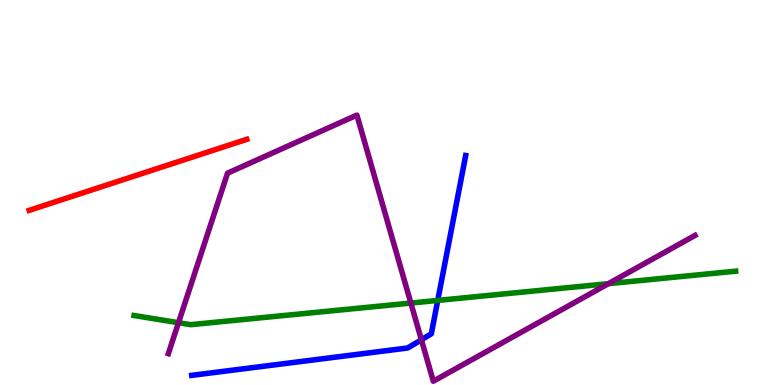[{'lines': ['blue', 'red'], 'intersections': []}, {'lines': ['green', 'red'], 'intersections': []}, {'lines': ['purple', 'red'], 'intersections': []}, {'lines': ['blue', 'green'], 'intersections': [{'x': 5.65, 'y': 2.2}]}, {'lines': ['blue', 'purple'], 'intersections': [{'x': 5.44, 'y': 1.18}]}, {'lines': ['green', 'purple'], 'intersections': [{'x': 2.3, 'y': 1.62}, {'x': 5.3, 'y': 2.13}, {'x': 7.85, 'y': 2.63}]}]